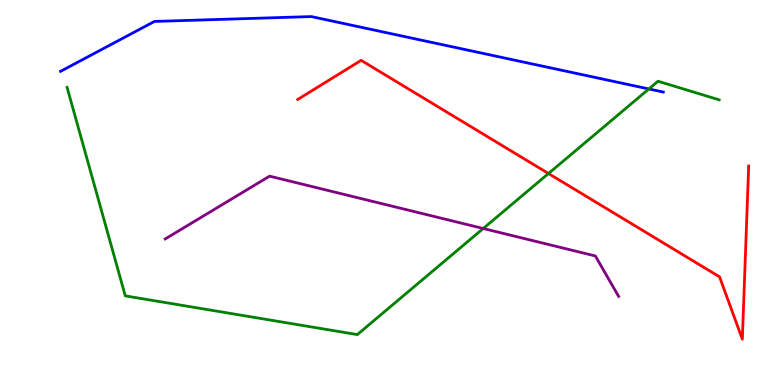[{'lines': ['blue', 'red'], 'intersections': []}, {'lines': ['green', 'red'], 'intersections': [{'x': 7.08, 'y': 5.49}]}, {'lines': ['purple', 'red'], 'intersections': []}, {'lines': ['blue', 'green'], 'intersections': [{'x': 8.37, 'y': 7.69}]}, {'lines': ['blue', 'purple'], 'intersections': []}, {'lines': ['green', 'purple'], 'intersections': [{'x': 6.24, 'y': 4.07}]}]